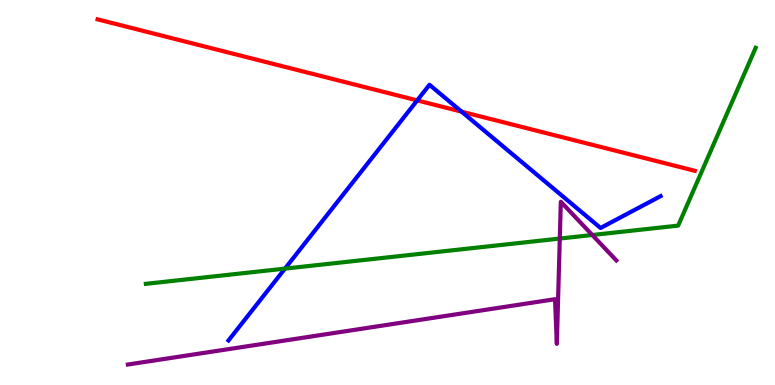[{'lines': ['blue', 'red'], 'intersections': [{'x': 5.38, 'y': 7.39}, {'x': 5.96, 'y': 7.1}]}, {'lines': ['green', 'red'], 'intersections': []}, {'lines': ['purple', 'red'], 'intersections': []}, {'lines': ['blue', 'green'], 'intersections': [{'x': 3.68, 'y': 3.02}]}, {'lines': ['blue', 'purple'], 'intersections': []}, {'lines': ['green', 'purple'], 'intersections': [{'x': 7.22, 'y': 3.8}, {'x': 7.64, 'y': 3.9}]}]